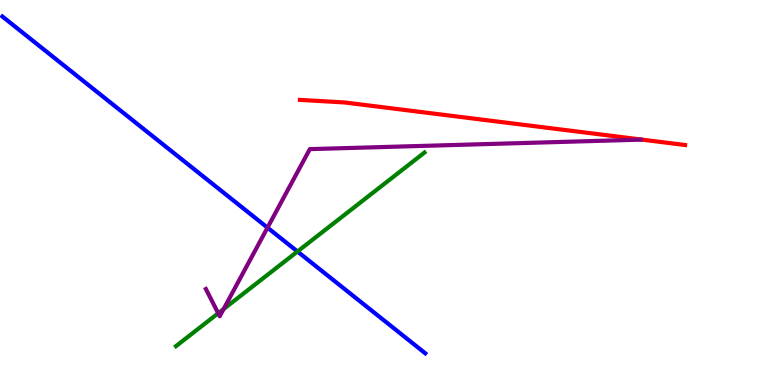[{'lines': ['blue', 'red'], 'intersections': []}, {'lines': ['green', 'red'], 'intersections': []}, {'lines': ['purple', 'red'], 'intersections': []}, {'lines': ['blue', 'green'], 'intersections': [{'x': 3.84, 'y': 3.47}]}, {'lines': ['blue', 'purple'], 'intersections': [{'x': 3.45, 'y': 4.09}]}, {'lines': ['green', 'purple'], 'intersections': [{'x': 2.82, 'y': 1.86}, {'x': 2.89, 'y': 1.97}]}]